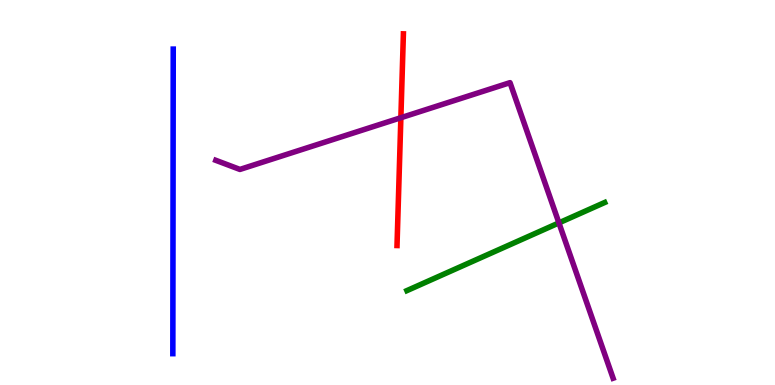[{'lines': ['blue', 'red'], 'intersections': []}, {'lines': ['green', 'red'], 'intersections': []}, {'lines': ['purple', 'red'], 'intersections': [{'x': 5.17, 'y': 6.94}]}, {'lines': ['blue', 'green'], 'intersections': []}, {'lines': ['blue', 'purple'], 'intersections': []}, {'lines': ['green', 'purple'], 'intersections': [{'x': 7.21, 'y': 4.21}]}]